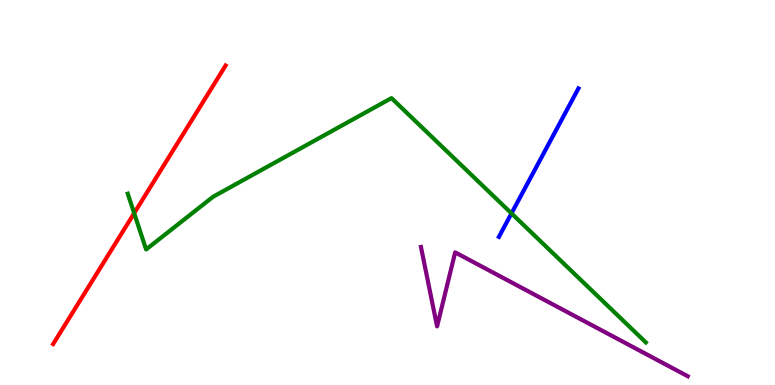[{'lines': ['blue', 'red'], 'intersections': []}, {'lines': ['green', 'red'], 'intersections': [{'x': 1.73, 'y': 4.46}]}, {'lines': ['purple', 'red'], 'intersections': []}, {'lines': ['blue', 'green'], 'intersections': [{'x': 6.6, 'y': 4.46}]}, {'lines': ['blue', 'purple'], 'intersections': []}, {'lines': ['green', 'purple'], 'intersections': []}]